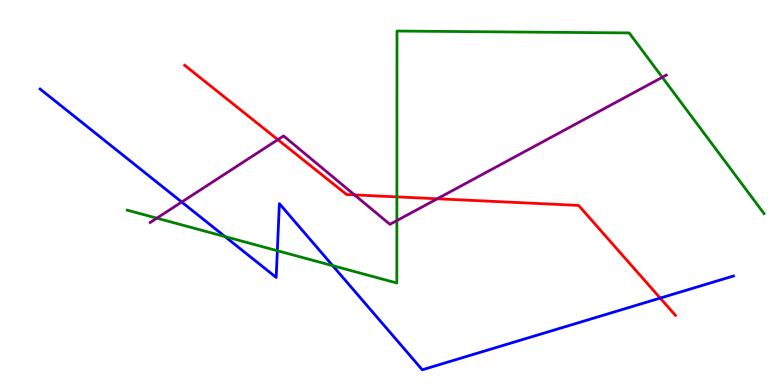[{'lines': ['blue', 'red'], 'intersections': [{'x': 8.52, 'y': 2.26}]}, {'lines': ['green', 'red'], 'intersections': [{'x': 5.12, 'y': 4.89}]}, {'lines': ['purple', 'red'], 'intersections': [{'x': 3.59, 'y': 6.37}, {'x': 4.57, 'y': 4.94}, {'x': 5.64, 'y': 4.84}]}, {'lines': ['blue', 'green'], 'intersections': [{'x': 2.9, 'y': 3.86}, {'x': 3.58, 'y': 3.49}, {'x': 4.29, 'y': 3.1}]}, {'lines': ['blue', 'purple'], 'intersections': [{'x': 2.34, 'y': 4.75}]}, {'lines': ['green', 'purple'], 'intersections': [{'x': 2.02, 'y': 4.33}, {'x': 5.12, 'y': 4.27}, {'x': 8.55, 'y': 7.99}]}]